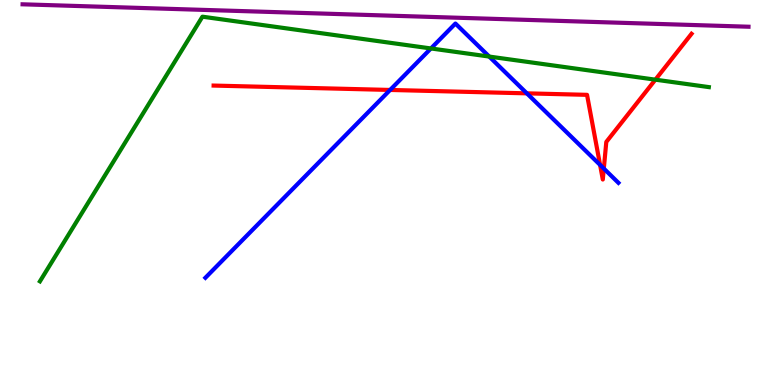[{'lines': ['blue', 'red'], 'intersections': [{'x': 5.03, 'y': 7.66}, {'x': 6.8, 'y': 7.58}, {'x': 7.74, 'y': 5.72}, {'x': 7.79, 'y': 5.62}]}, {'lines': ['green', 'red'], 'intersections': [{'x': 8.46, 'y': 7.93}]}, {'lines': ['purple', 'red'], 'intersections': []}, {'lines': ['blue', 'green'], 'intersections': [{'x': 5.56, 'y': 8.74}, {'x': 6.31, 'y': 8.53}]}, {'lines': ['blue', 'purple'], 'intersections': []}, {'lines': ['green', 'purple'], 'intersections': []}]